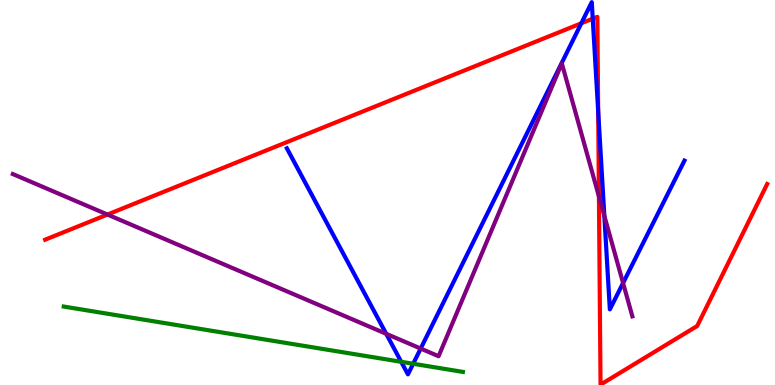[{'lines': ['blue', 'red'], 'intersections': [{'x': 7.5, 'y': 9.4}, {'x': 7.65, 'y': 9.51}, {'x': 7.72, 'y': 7.12}]}, {'lines': ['green', 'red'], 'intersections': []}, {'lines': ['purple', 'red'], 'intersections': [{'x': 1.39, 'y': 4.43}, {'x': 7.73, 'y': 4.9}]}, {'lines': ['blue', 'green'], 'intersections': [{'x': 5.18, 'y': 0.602}, {'x': 5.33, 'y': 0.552}]}, {'lines': ['blue', 'purple'], 'intersections': [{'x': 4.98, 'y': 1.33}, {'x': 5.43, 'y': 0.947}, {'x': 7.8, 'y': 4.39}, {'x': 8.04, 'y': 2.65}]}, {'lines': ['green', 'purple'], 'intersections': []}]